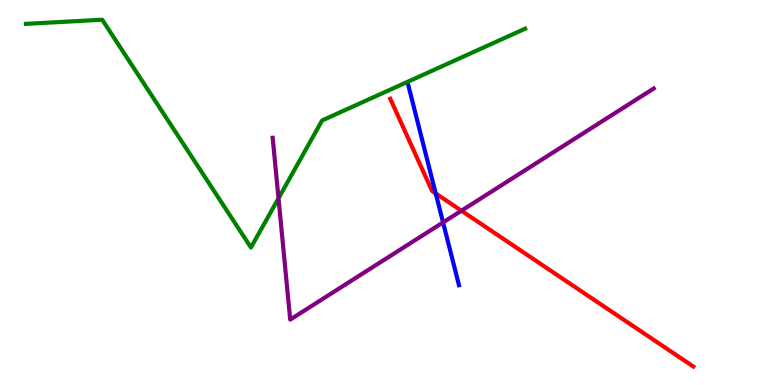[{'lines': ['blue', 'red'], 'intersections': [{'x': 5.62, 'y': 4.98}]}, {'lines': ['green', 'red'], 'intersections': []}, {'lines': ['purple', 'red'], 'intersections': [{'x': 5.95, 'y': 4.53}]}, {'lines': ['blue', 'green'], 'intersections': []}, {'lines': ['blue', 'purple'], 'intersections': [{'x': 5.72, 'y': 4.22}]}, {'lines': ['green', 'purple'], 'intersections': [{'x': 3.59, 'y': 4.85}]}]